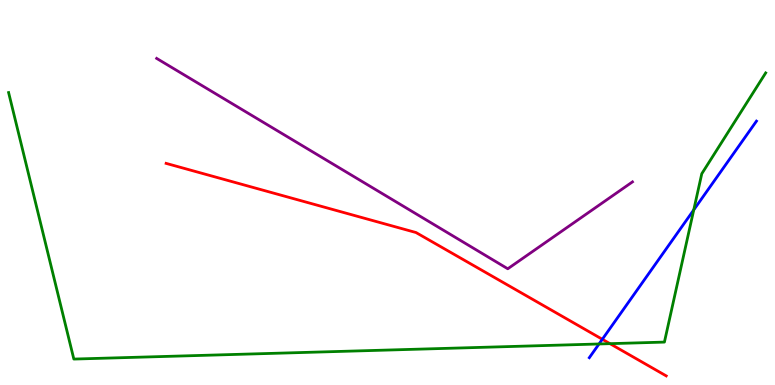[{'lines': ['blue', 'red'], 'intersections': [{'x': 7.77, 'y': 1.19}]}, {'lines': ['green', 'red'], 'intersections': [{'x': 7.87, 'y': 1.07}]}, {'lines': ['purple', 'red'], 'intersections': []}, {'lines': ['blue', 'green'], 'intersections': [{'x': 7.73, 'y': 1.07}, {'x': 8.95, 'y': 4.55}]}, {'lines': ['blue', 'purple'], 'intersections': []}, {'lines': ['green', 'purple'], 'intersections': []}]